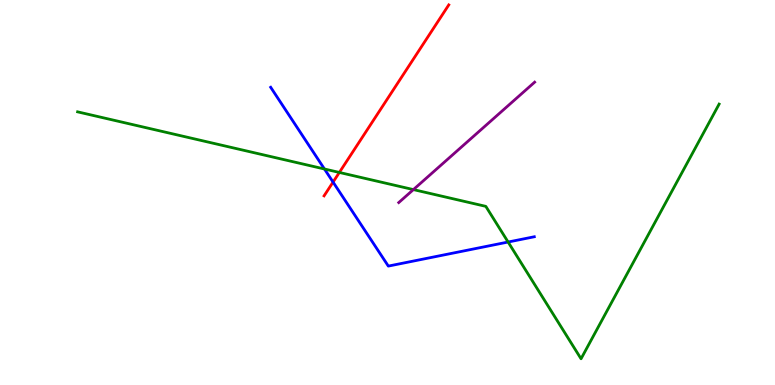[{'lines': ['blue', 'red'], 'intersections': [{'x': 4.3, 'y': 5.27}]}, {'lines': ['green', 'red'], 'intersections': [{'x': 4.38, 'y': 5.52}]}, {'lines': ['purple', 'red'], 'intersections': []}, {'lines': ['blue', 'green'], 'intersections': [{'x': 4.19, 'y': 5.61}, {'x': 6.56, 'y': 3.71}]}, {'lines': ['blue', 'purple'], 'intersections': []}, {'lines': ['green', 'purple'], 'intersections': [{'x': 5.33, 'y': 5.08}]}]